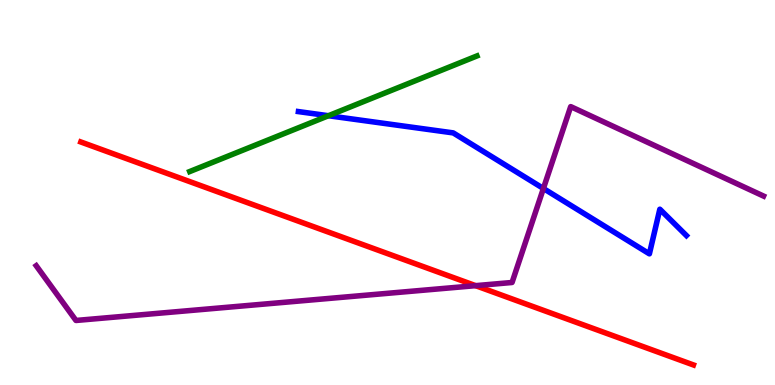[{'lines': ['blue', 'red'], 'intersections': []}, {'lines': ['green', 'red'], 'intersections': []}, {'lines': ['purple', 'red'], 'intersections': [{'x': 6.14, 'y': 2.58}]}, {'lines': ['blue', 'green'], 'intersections': [{'x': 4.24, 'y': 6.99}]}, {'lines': ['blue', 'purple'], 'intersections': [{'x': 7.01, 'y': 5.1}]}, {'lines': ['green', 'purple'], 'intersections': []}]